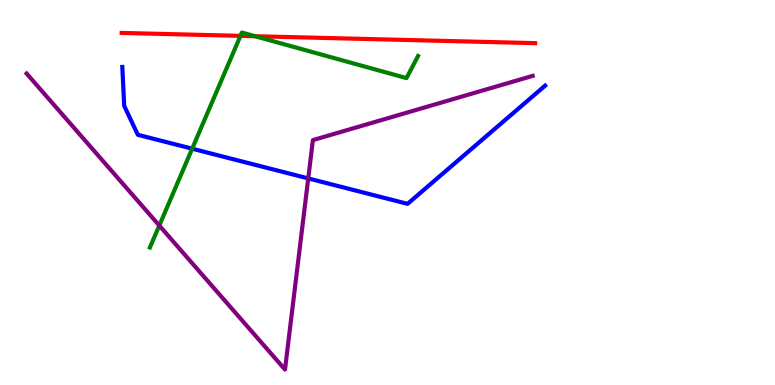[{'lines': ['blue', 'red'], 'intersections': []}, {'lines': ['green', 'red'], 'intersections': [{'x': 3.1, 'y': 9.07}, {'x': 3.29, 'y': 9.06}]}, {'lines': ['purple', 'red'], 'intersections': []}, {'lines': ['blue', 'green'], 'intersections': [{'x': 2.48, 'y': 6.14}]}, {'lines': ['blue', 'purple'], 'intersections': [{'x': 3.98, 'y': 5.37}]}, {'lines': ['green', 'purple'], 'intersections': [{'x': 2.06, 'y': 4.14}]}]